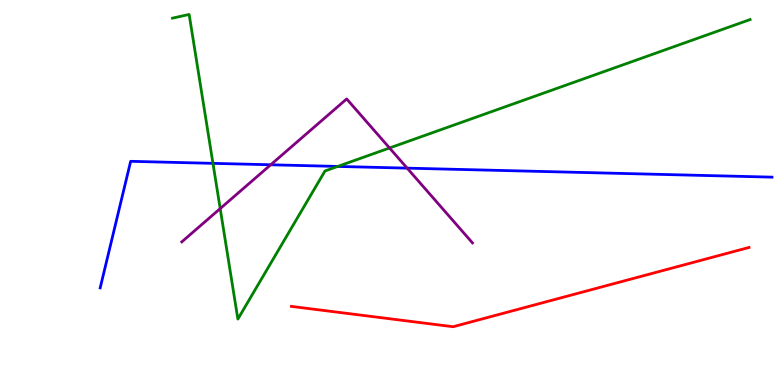[{'lines': ['blue', 'red'], 'intersections': []}, {'lines': ['green', 'red'], 'intersections': []}, {'lines': ['purple', 'red'], 'intersections': []}, {'lines': ['blue', 'green'], 'intersections': [{'x': 2.75, 'y': 5.76}, {'x': 4.36, 'y': 5.68}]}, {'lines': ['blue', 'purple'], 'intersections': [{'x': 3.49, 'y': 5.72}, {'x': 5.25, 'y': 5.63}]}, {'lines': ['green', 'purple'], 'intersections': [{'x': 2.84, 'y': 4.58}, {'x': 5.03, 'y': 6.16}]}]